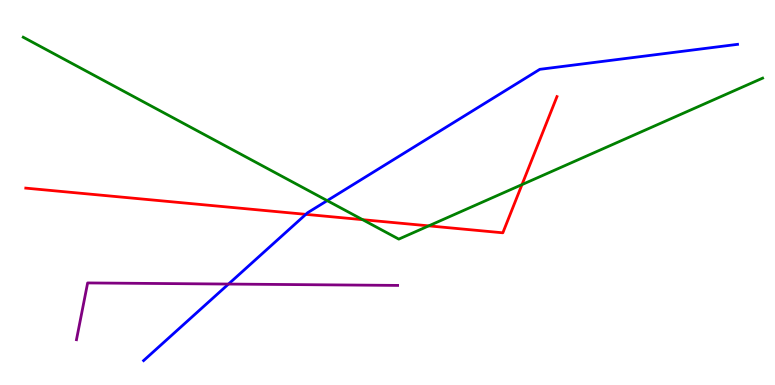[{'lines': ['blue', 'red'], 'intersections': [{'x': 3.95, 'y': 4.43}]}, {'lines': ['green', 'red'], 'intersections': [{'x': 4.68, 'y': 4.29}, {'x': 5.53, 'y': 4.13}, {'x': 6.74, 'y': 5.21}]}, {'lines': ['purple', 'red'], 'intersections': []}, {'lines': ['blue', 'green'], 'intersections': [{'x': 4.22, 'y': 4.79}]}, {'lines': ['blue', 'purple'], 'intersections': [{'x': 2.95, 'y': 2.62}]}, {'lines': ['green', 'purple'], 'intersections': []}]